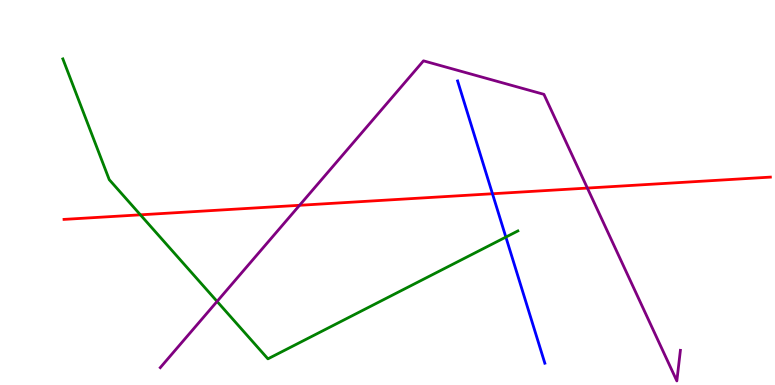[{'lines': ['blue', 'red'], 'intersections': [{'x': 6.35, 'y': 4.97}]}, {'lines': ['green', 'red'], 'intersections': [{'x': 1.81, 'y': 4.42}]}, {'lines': ['purple', 'red'], 'intersections': [{'x': 3.87, 'y': 4.67}, {'x': 7.58, 'y': 5.12}]}, {'lines': ['blue', 'green'], 'intersections': [{'x': 6.53, 'y': 3.84}]}, {'lines': ['blue', 'purple'], 'intersections': []}, {'lines': ['green', 'purple'], 'intersections': [{'x': 2.8, 'y': 2.17}]}]